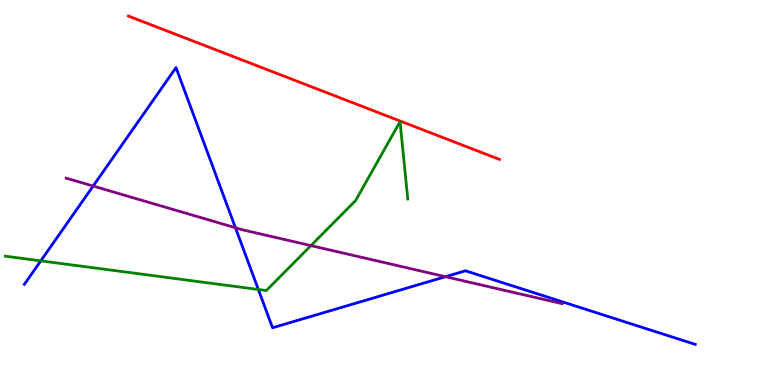[{'lines': ['blue', 'red'], 'intersections': []}, {'lines': ['green', 'red'], 'intersections': []}, {'lines': ['purple', 'red'], 'intersections': []}, {'lines': ['blue', 'green'], 'intersections': [{'x': 0.526, 'y': 3.22}, {'x': 3.33, 'y': 2.48}]}, {'lines': ['blue', 'purple'], 'intersections': [{'x': 1.2, 'y': 5.17}, {'x': 3.04, 'y': 4.08}, {'x': 5.75, 'y': 2.81}]}, {'lines': ['green', 'purple'], 'intersections': [{'x': 4.01, 'y': 3.62}]}]